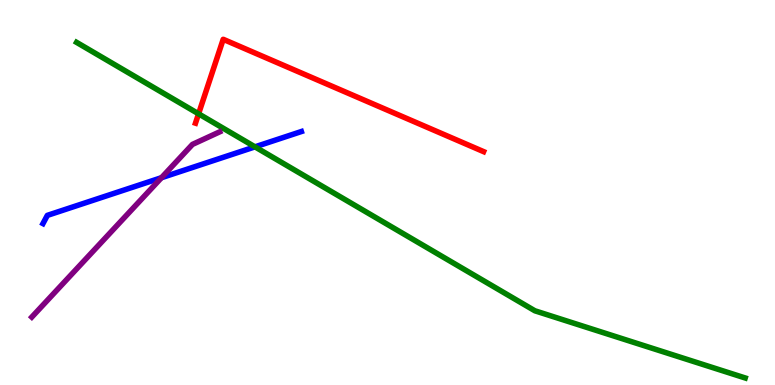[{'lines': ['blue', 'red'], 'intersections': []}, {'lines': ['green', 'red'], 'intersections': [{'x': 2.56, 'y': 7.04}]}, {'lines': ['purple', 'red'], 'intersections': []}, {'lines': ['blue', 'green'], 'intersections': [{'x': 3.29, 'y': 6.19}]}, {'lines': ['blue', 'purple'], 'intersections': [{'x': 2.08, 'y': 5.38}]}, {'lines': ['green', 'purple'], 'intersections': []}]